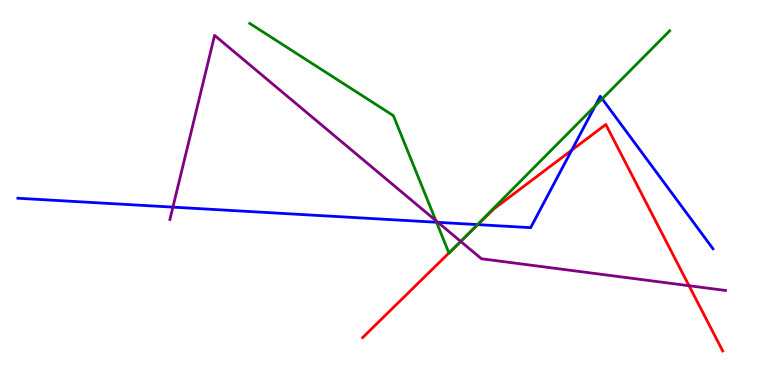[{'lines': ['blue', 'red'], 'intersections': [{'x': 6.17, 'y': 4.17}, {'x': 7.38, 'y': 6.1}]}, {'lines': ['green', 'red'], 'intersections': [{'x': 5.79, 'y': 3.43}, {'x': 5.95, 'y': 3.73}]}, {'lines': ['purple', 'red'], 'intersections': [{'x': 5.94, 'y': 3.73}, {'x': 8.89, 'y': 2.58}]}, {'lines': ['blue', 'green'], 'intersections': [{'x': 5.63, 'y': 4.23}, {'x': 6.16, 'y': 4.17}, {'x': 7.68, 'y': 7.25}, {'x': 7.77, 'y': 7.43}]}, {'lines': ['blue', 'purple'], 'intersections': [{'x': 2.23, 'y': 4.62}, {'x': 5.65, 'y': 4.22}]}, {'lines': ['green', 'purple'], 'intersections': [{'x': 5.62, 'y': 4.27}, {'x': 5.94, 'y': 3.73}]}]